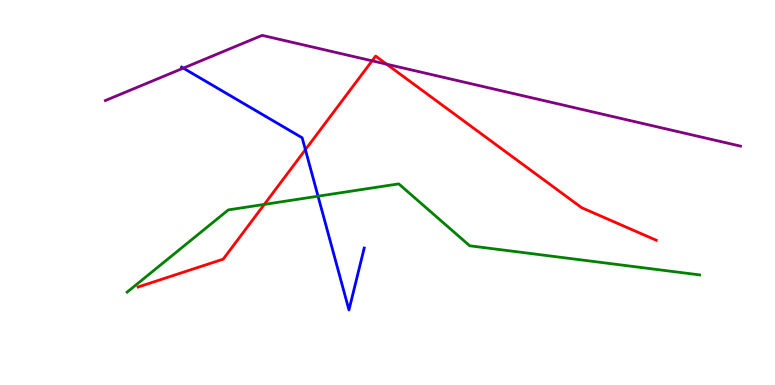[{'lines': ['blue', 'red'], 'intersections': [{'x': 3.94, 'y': 6.11}]}, {'lines': ['green', 'red'], 'intersections': [{'x': 3.41, 'y': 4.69}]}, {'lines': ['purple', 'red'], 'intersections': [{'x': 4.8, 'y': 8.42}, {'x': 4.99, 'y': 8.33}]}, {'lines': ['blue', 'green'], 'intersections': [{'x': 4.1, 'y': 4.9}]}, {'lines': ['blue', 'purple'], 'intersections': [{'x': 2.37, 'y': 8.23}]}, {'lines': ['green', 'purple'], 'intersections': []}]